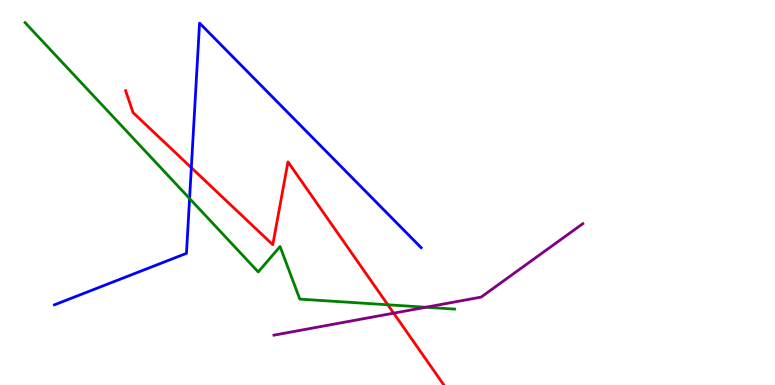[{'lines': ['blue', 'red'], 'intersections': [{'x': 2.47, 'y': 5.64}]}, {'lines': ['green', 'red'], 'intersections': [{'x': 5.0, 'y': 2.08}]}, {'lines': ['purple', 'red'], 'intersections': [{'x': 5.08, 'y': 1.87}]}, {'lines': ['blue', 'green'], 'intersections': [{'x': 2.45, 'y': 4.84}]}, {'lines': ['blue', 'purple'], 'intersections': []}, {'lines': ['green', 'purple'], 'intersections': [{'x': 5.5, 'y': 2.02}]}]